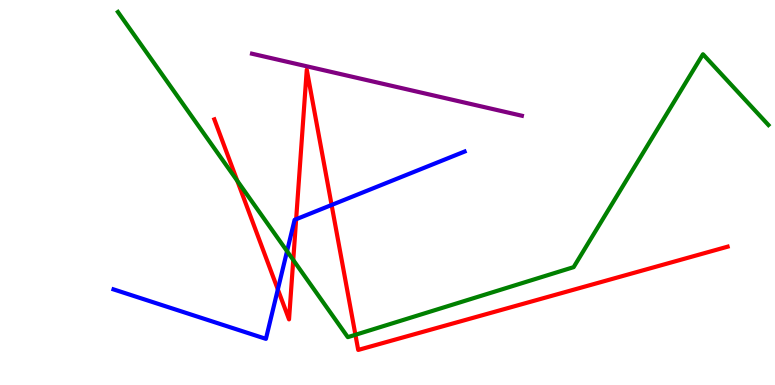[{'lines': ['blue', 'red'], 'intersections': [{'x': 3.59, 'y': 2.48}, {'x': 3.82, 'y': 4.31}, {'x': 4.28, 'y': 4.68}]}, {'lines': ['green', 'red'], 'intersections': [{'x': 3.06, 'y': 5.3}, {'x': 3.78, 'y': 3.25}, {'x': 4.59, 'y': 1.3}]}, {'lines': ['purple', 'red'], 'intersections': []}, {'lines': ['blue', 'green'], 'intersections': [{'x': 3.7, 'y': 3.48}]}, {'lines': ['blue', 'purple'], 'intersections': []}, {'lines': ['green', 'purple'], 'intersections': []}]